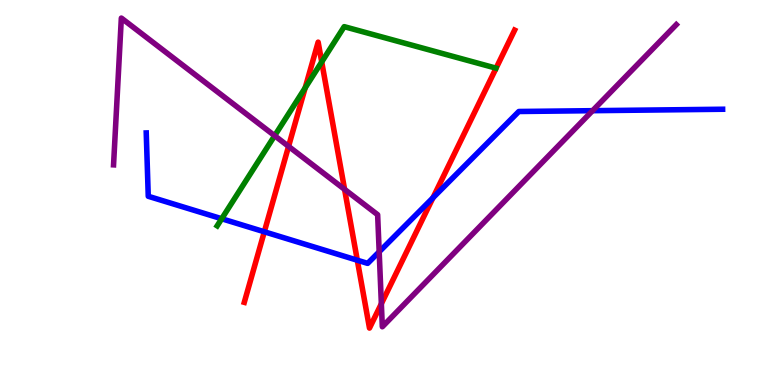[{'lines': ['blue', 'red'], 'intersections': [{'x': 3.41, 'y': 3.98}, {'x': 4.61, 'y': 3.24}, {'x': 5.59, 'y': 4.86}]}, {'lines': ['green', 'red'], 'intersections': [{'x': 3.94, 'y': 7.72}, {'x': 4.15, 'y': 8.39}]}, {'lines': ['purple', 'red'], 'intersections': [{'x': 3.72, 'y': 6.2}, {'x': 4.45, 'y': 5.08}, {'x': 4.92, 'y': 2.11}]}, {'lines': ['blue', 'green'], 'intersections': [{'x': 2.86, 'y': 4.32}]}, {'lines': ['blue', 'purple'], 'intersections': [{'x': 4.89, 'y': 3.46}, {'x': 7.65, 'y': 7.13}]}, {'lines': ['green', 'purple'], 'intersections': [{'x': 3.54, 'y': 6.48}]}]